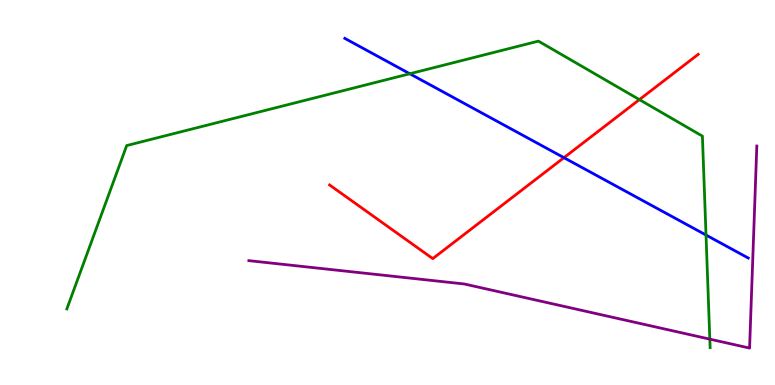[{'lines': ['blue', 'red'], 'intersections': [{'x': 7.28, 'y': 5.9}]}, {'lines': ['green', 'red'], 'intersections': [{'x': 8.25, 'y': 7.41}]}, {'lines': ['purple', 'red'], 'intersections': []}, {'lines': ['blue', 'green'], 'intersections': [{'x': 5.29, 'y': 8.08}, {'x': 9.11, 'y': 3.9}]}, {'lines': ['blue', 'purple'], 'intersections': []}, {'lines': ['green', 'purple'], 'intersections': [{'x': 9.16, 'y': 1.19}]}]